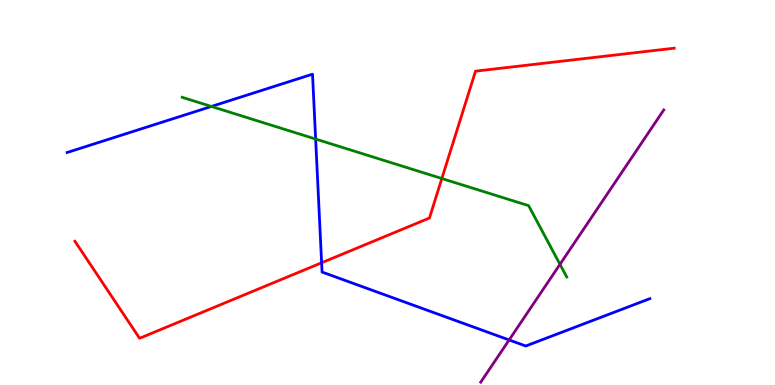[{'lines': ['blue', 'red'], 'intersections': [{'x': 4.15, 'y': 3.17}]}, {'lines': ['green', 'red'], 'intersections': [{'x': 5.7, 'y': 5.36}]}, {'lines': ['purple', 'red'], 'intersections': []}, {'lines': ['blue', 'green'], 'intersections': [{'x': 2.73, 'y': 7.23}, {'x': 4.07, 'y': 6.39}]}, {'lines': ['blue', 'purple'], 'intersections': [{'x': 6.57, 'y': 1.17}]}, {'lines': ['green', 'purple'], 'intersections': [{'x': 7.23, 'y': 3.13}]}]